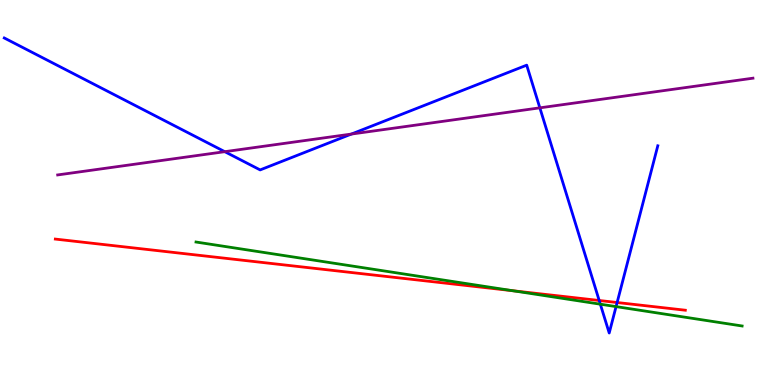[{'lines': ['blue', 'red'], 'intersections': [{'x': 7.73, 'y': 2.19}, {'x': 7.96, 'y': 2.14}]}, {'lines': ['green', 'red'], 'intersections': [{'x': 6.62, 'y': 2.45}]}, {'lines': ['purple', 'red'], 'intersections': []}, {'lines': ['blue', 'green'], 'intersections': [{'x': 7.75, 'y': 2.1}, {'x': 7.95, 'y': 2.04}]}, {'lines': ['blue', 'purple'], 'intersections': [{'x': 2.9, 'y': 6.06}, {'x': 4.53, 'y': 6.52}, {'x': 6.97, 'y': 7.2}]}, {'lines': ['green', 'purple'], 'intersections': []}]